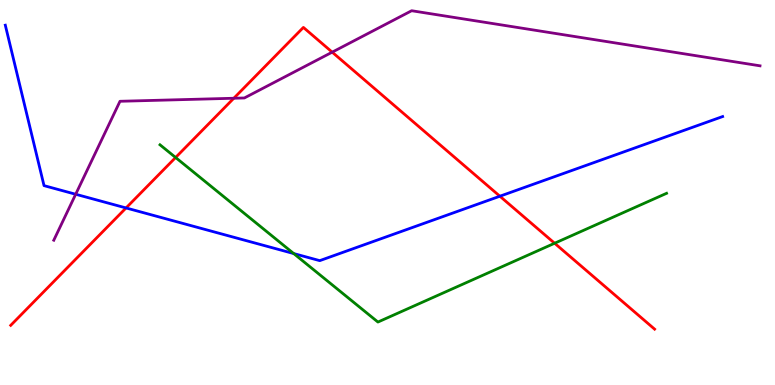[{'lines': ['blue', 'red'], 'intersections': [{'x': 1.63, 'y': 4.6}, {'x': 6.45, 'y': 4.9}]}, {'lines': ['green', 'red'], 'intersections': [{'x': 2.27, 'y': 5.91}, {'x': 7.16, 'y': 3.68}]}, {'lines': ['purple', 'red'], 'intersections': [{'x': 3.02, 'y': 7.45}, {'x': 4.29, 'y': 8.65}]}, {'lines': ['blue', 'green'], 'intersections': [{'x': 3.79, 'y': 3.41}]}, {'lines': ['blue', 'purple'], 'intersections': [{'x': 0.977, 'y': 4.95}]}, {'lines': ['green', 'purple'], 'intersections': []}]